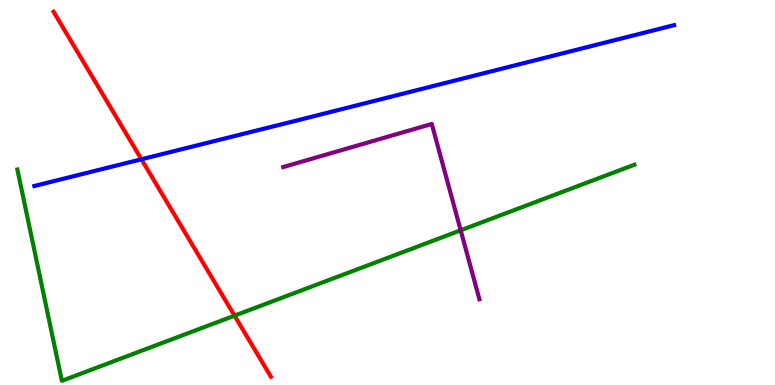[{'lines': ['blue', 'red'], 'intersections': [{'x': 1.82, 'y': 5.86}]}, {'lines': ['green', 'red'], 'intersections': [{'x': 3.03, 'y': 1.8}]}, {'lines': ['purple', 'red'], 'intersections': []}, {'lines': ['blue', 'green'], 'intersections': []}, {'lines': ['blue', 'purple'], 'intersections': []}, {'lines': ['green', 'purple'], 'intersections': [{'x': 5.94, 'y': 4.02}]}]